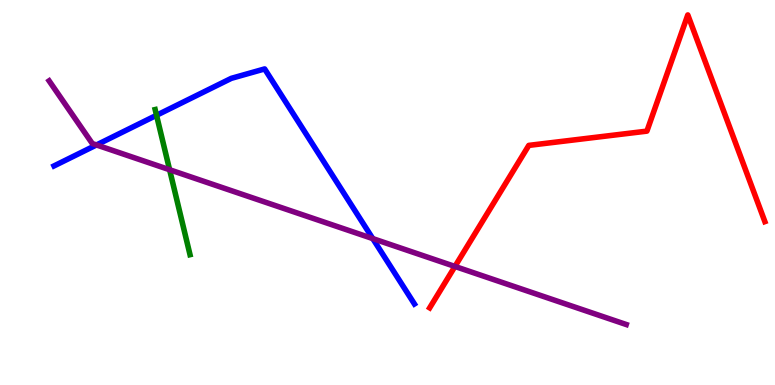[{'lines': ['blue', 'red'], 'intersections': []}, {'lines': ['green', 'red'], 'intersections': []}, {'lines': ['purple', 'red'], 'intersections': [{'x': 5.87, 'y': 3.08}]}, {'lines': ['blue', 'green'], 'intersections': [{'x': 2.02, 'y': 7.01}]}, {'lines': ['blue', 'purple'], 'intersections': [{'x': 1.24, 'y': 6.24}, {'x': 4.81, 'y': 3.8}]}, {'lines': ['green', 'purple'], 'intersections': [{'x': 2.19, 'y': 5.59}]}]